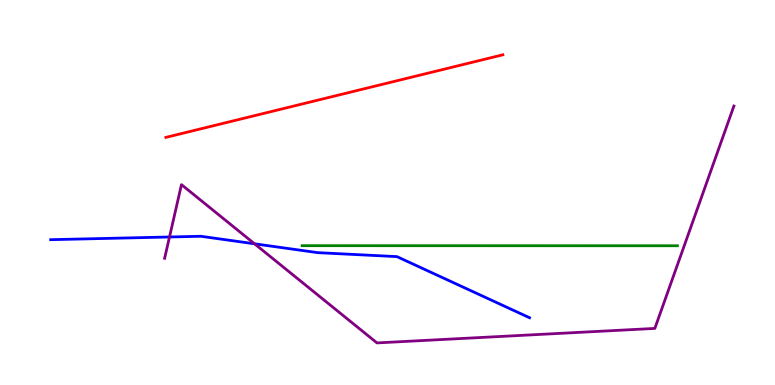[{'lines': ['blue', 'red'], 'intersections': []}, {'lines': ['green', 'red'], 'intersections': []}, {'lines': ['purple', 'red'], 'intersections': []}, {'lines': ['blue', 'green'], 'intersections': []}, {'lines': ['blue', 'purple'], 'intersections': [{'x': 2.19, 'y': 3.84}, {'x': 3.28, 'y': 3.67}]}, {'lines': ['green', 'purple'], 'intersections': []}]